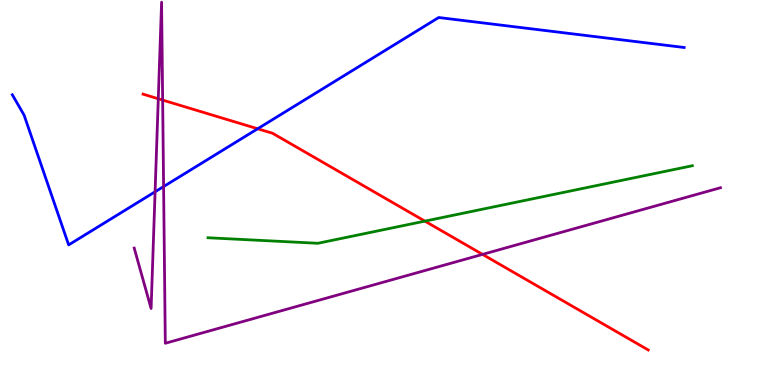[{'lines': ['blue', 'red'], 'intersections': [{'x': 3.32, 'y': 6.66}]}, {'lines': ['green', 'red'], 'intersections': [{'x': 5.48, 'y': 4.26}]}, {'lines': ['purple', 'red'], 'intersections': [{'x': 2.04, 'y': 7.43}, {'x': 2.1, 'y': 7.4}, {'x': 6.23, 'y': 3.39}]}, {'lines': ['blue', 'green'], 'intersections': []}, {'lines': ['blue', 'purple'], 'intersections': [{'x': 2.0, 'y': 5.02}, {'x': 2.11, 'y': 5.15}]}, {'lines': ['green', 'purple'], 'intersections': []}]